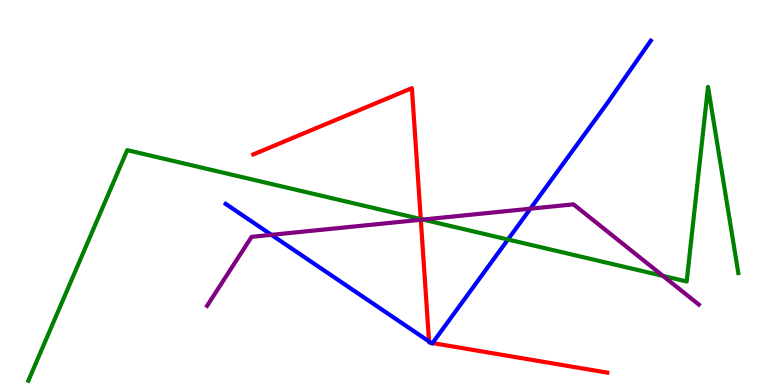[{'lines': ['blue', 'red'], 'intersections': [{'x': 5.54, 'y': 1.13}, {'x': 5.56, 'y': 1.1}, {'x': 5.58, 'y': 1.09}]}, {'lines': ['green', 'red'], 'intersections': [{'x': 5.43, 'y': 4.31}]}, {'lines': ['purple', 'red'], 'intersections': [{'x': 5.43, 'y': 4.29}]}, {'lines': ['blue', 'green'], 'intersections': [{'x': 6.55, 'y': 3.78}]}, {'lines': ['blue', 'purple'], 'intersections': [{'x': 3.5, 'y': 3.9}, {'x': 6.84, 'y': 4.58}]}, {'lines': ['green', 'purple'], 'intersections': [{'x': 5.46, 'y': 4.3}, {'x': 8.55, 'y': 2.83}]}]